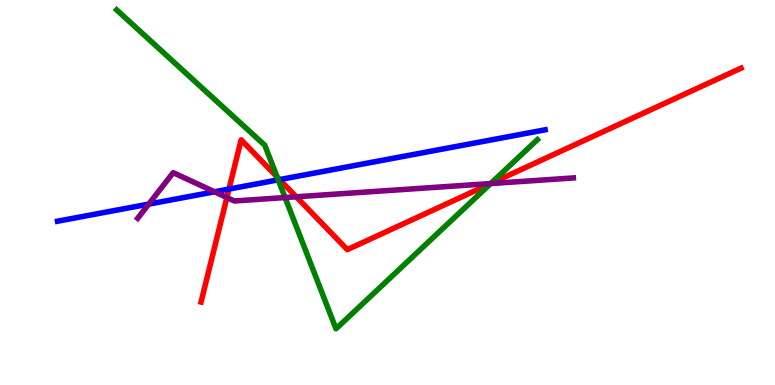[{'lines': ['blue', 'red'], 'intersections': [{'x': 2.95, 'y': 5.09}, {'x': 3.61, 'y': 5.34}]}, {'lines': ['green', 'red'], 'intersections': [{'x': 3.58, 'y': 5.4}, {'x': 6.33, 'y': 5.23}]}, {'lines': ['purple', 'red'], 'intersections': [{'x': 2.93, 'y': 4.87}, {'x': 3.82, 'y': 4.89}, {'x': 6.33, 'y': 5.23}]}, {'lines': ['blue', 'green'], 'intersections': [{'x': 3.59, 'y': 5.33}]}, {'lines': ['blue', 'purple'], 'intersections': [{'x': 1.92, 'y': 4.7}, {'x': 2.77, 'y': 5.02}]}, {'lines': ['green', 'purple'], 'intersections': [{'x': 3.68, 'y': 4.87}, {'x': 6.33, 'y': 5.23}]}]